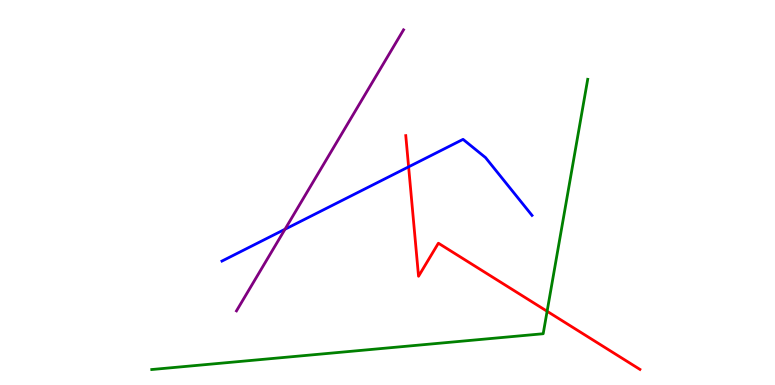[{'lines': ['blue', 'red'], 'intersections': [{'x': 5.27, 'y': 5.67}]}, {'lines': ['green', 'red'], 'intersections': [{'x': 7.06, 'y': 1.91}]}, {'lines': ['purple', 'red'], 'intersections': []}, {'lines': ['blue', 'green'], 'intersections': []}, {'lines': ['blue', 'purple'], 'intersections': [{'x': 3.68, 'y': 4.05}]}, {'lines': ['green', 'purple'], 'intersections': []}]